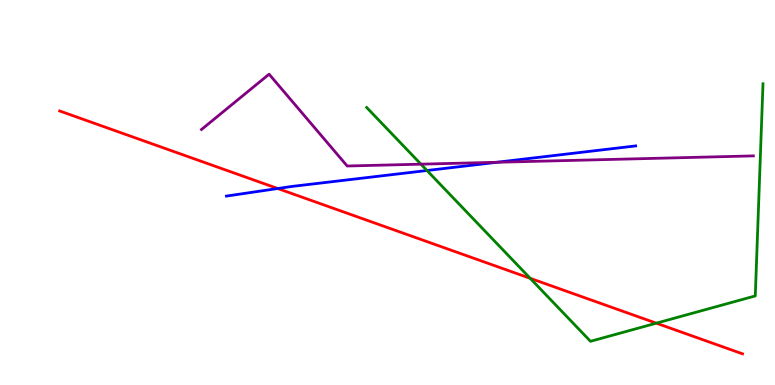[{'lines': ['blue', 'red'], 'intersections': [{'x': 3.58, 'y': 5.1}]}, {'lines': ['green', 'red'], 'intersections': [{'x': 6.84, 'y': 2.77}, {'x': 8.47, 'y': 1.61}]}, {'lines': ['purple', 'red'], 'intersections': []}, {'lines': ['blue', 'green'], 'intersections': [{'x': 5.51, 'y': 5.57}]}, {'lines': ['blue', 'purple'], 'intersections': [{'x': 6.41, 'y': 5.79}]}, {'lines': ['green', 'purple'], 'intersections': [{'x': 5.43, 'y': 5.74}]}]